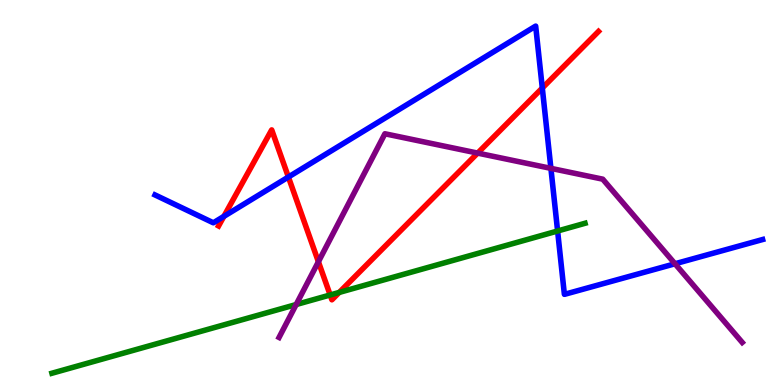[{'lines': ['blue', 'red'], 'intersections': [{'x': 2.89, 'y': 4.38}, {'x': 3.72, 'y': 5.4}, {'x': 7.0, 'y': 7.71}]}, {'lines': ['green', 'red'], 'intersections': [{'x': 4.26, 'y': 2.34}, {'x': 4.38, 'y': 2.4}]}, {'lines': ['purple', 'red'], 'intersections': [{'x': 4.11, 'y': 3.2}, {'x': 6.16, 'y': 6.02}]}, {'lines': ['blue', 'green'], 'intersections': [{'x': 7.19, 'y': 4.0}]}, {'lines': ['blue', 'purple'], 'intersections': [{'x': 7.11, 'y': 5.63}, {'x': 8.71, 'y': 3.15}]}, {'lines': ['green', 'purple'], 'intersections': [{'x': 3.82, 'y': 2.09}]}]